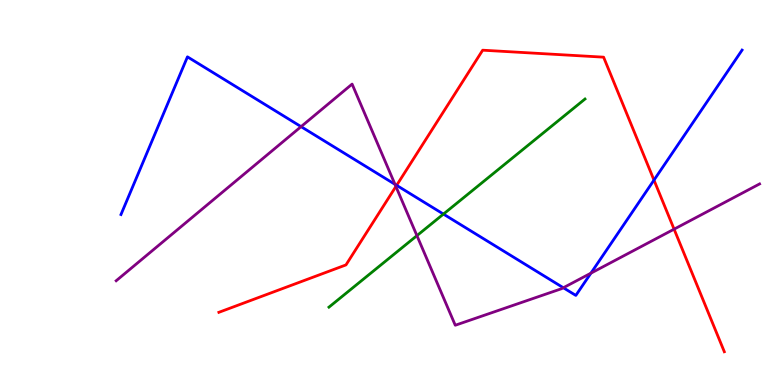[{'lines': ['blue', 'red'], 'intersections': [{'x': 5.12, 'y': 5.19}, {'x': 8.44, 'y': 5.32}]}, {'lines': ['green', 'red'], 'intersections': []}, {'lines': ['purple', 'red'], 'intersections': [{'x': 5.11, 'y': 5.16}, {'x': 8.7, 'y': 4.05}]}, {'lines': ['blue', 'green'], 'intersections': [{'x': 5.72, 'y': 4.44}]}, {'lines': ['blue', 'purple'], 'intersections': [{'x': 3.88, 'y': 6.71}, {'x': 5.1, 'y': 5.21}, {'x': 7.27, 'y': 2.53}, {'x': 7.62, 'y': 2.9}]}, {'lines': ['green', 'purple'], 'intersections': [{'x': 5.38, 'y': 3.88}]}]